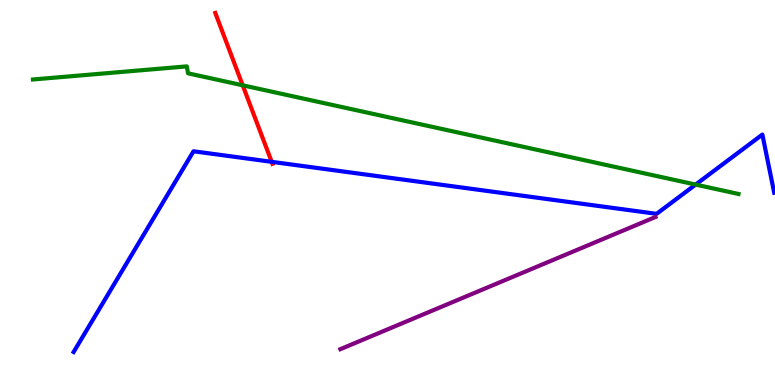[{'lines': ['blue', 'red'], 'intersections': [{'x': 3.51, 'y': 5.8}]}, {'lines': ['green', 'red'], 'intersections': [{'x': 3.13, 'y': 7.78}]}, {'lines': ['purple', 'red'], 'intersections': []}, {'lines': ['blue', 'green'], 'intersections': [{'x': 8.98, 'y': 5.21}]}, {'lines': ['blue', 'purple'], 'intersections': []}, {'lines': ['green', 'purple'], 'intersections': []}]